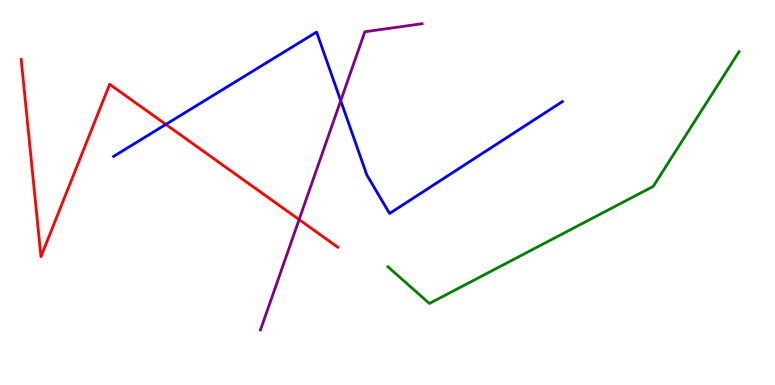[{'lines': ['blue', 'red'], 'intersections': [{'x': 2.14, 'y': 6.77}]}, {'lines': ['green', 'red'], 'intersections': []}, {'lines': ['purple', 'red'], 'intersections': [{'x': 3.86, 'y': 4.3}]}, {'lines': ['blue', 'green'], 'intersections': []}, {'lines': ['blue', 'purple'], 'intersections': [{'x': 4.4, 'y': 7.38}]}, {'lines': ['green', 'purple'], 'intersections': []}]